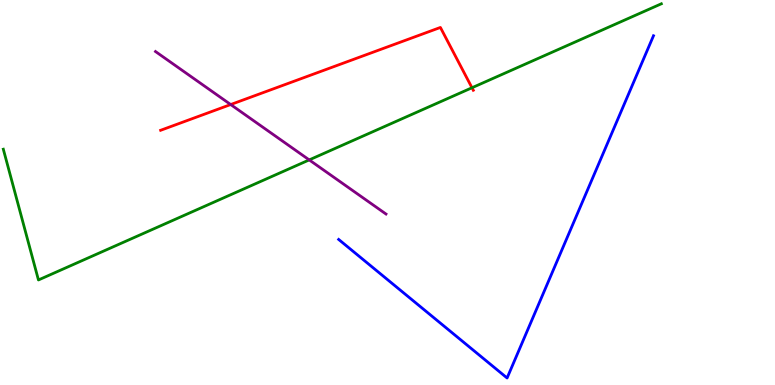[{'lines': ['blue', 'red'], 'intersections': []}, {'lines': ['green', 'red'], 'intersections': [{'x': 6.09, 'y': 7.72}]}, {'lines': ['purple', 'red'], 'intersections': [{'x': 2.98, 'y': 7.28}]}, {'lines': ['blue', 'green'], 'intersections': []}, {'lines': ['blue', 'purple'], 'intersections': []}, {'lines': ['green', 'purple'], 'intersections': [{'x': 3.99, 'y': 5.85}]}]